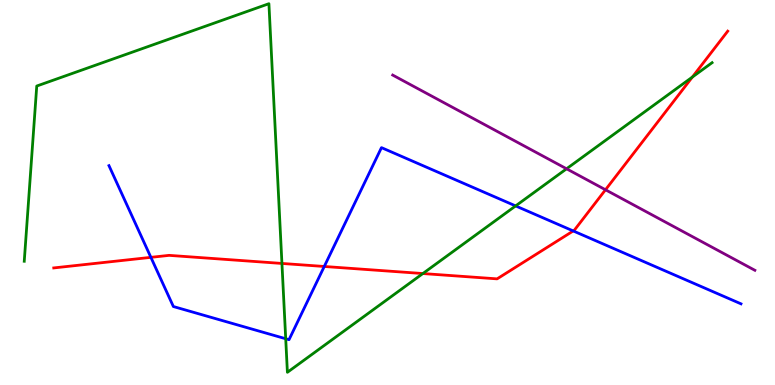[{'lines': ['blue', 'red'], 'intersections': [{'x': 1.95, 'y': 3.32}, {'x': 4.18, 'y': 3.08}, {'x': 7.4, 'y': 4.0}]}, {'lines': ['green', 'red'], 'intersections': [{'x': 3.64, 'y': 3.16}, {'x': 5.46, 'y': 2.89}, {'x': 8.93, 'y': 8.0}]}, {'lines': ['purple', 'red'], 'intersections': [{'x': 7.81, 'y': 5.07}]}, {'lines': ['blue', 'green'], 'intersections': [{'x': 3.69, 'y': 1.2}, {'x': 6.65, 'y': 4.65}]}, {'lines': ['blue', 'purple'], 'intersections': []}, {'lines': ['green', 'purple'], 'intersections': [{'x': 7.31, 'y': 5.62}]}]